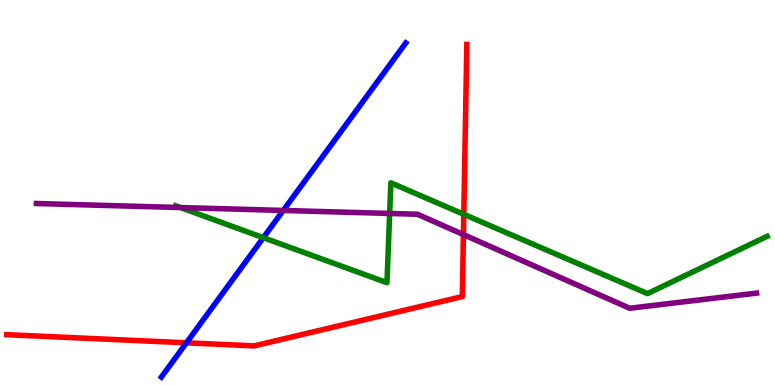[{'lines': ['blue', 'red'], 'intersections': [{'x': 2.41, 'y': 1.1}]}, {'lines': ['green', 'red'], 'intersections': [{'x': 5.98, 'y': 4.43}]}, {'lines': ['purple', 'red'], 'intersections': [{'x': 5.98, 'y': 3.91}]}, {'lines': ['blue', 'green'], 'intersections': [{'x': 3.4, 'y': 3.83}]}, {'lines': ['blue', 'purple'], 'intersections': [{'x': 3.65, 'y': 4.53}]}, {'lines': ['green', 'purple'], 'intersections': [{'x': 2.33, 'y': 4.61}, {'x': 5.03, 'y': 4.46}]}]